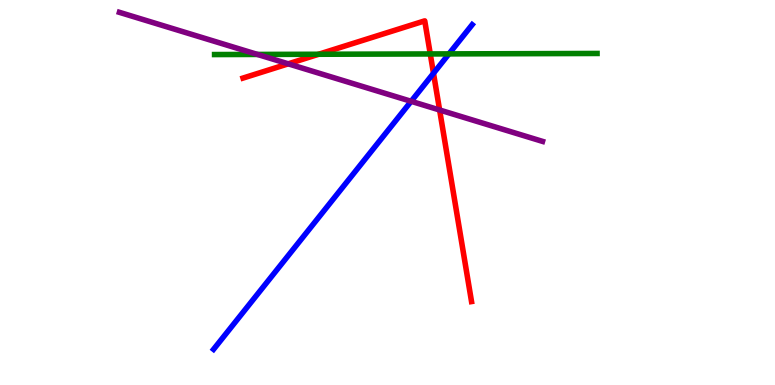[{'lines': ['blue', 'red'], 'intersections': [{'x': 5.59, 'y': 8.1}]}, {'lines': ['green', 'red'], 'intersections': [{'x': 4.11, 'y': 8.59}, {'x': 5.55, 'y': 8.6}]}, {'lines': ['purple', 'red'], 'intersections': [{'x': 3.72, 'y': 8.34}, {'x': 5.67, 'y': 7.14}]}, {'lines': ['blue', 'green'], 'intersections': [{'x': 5.79, 'y': 8.6}]}, {'lines': ['blue', 'purple'], 'intersections': [{'x': 5.31, 'y': 7.37}]}, {'lines': ['green', 'purple'], 'intersections': [{'x': 3.32, 'y': 8.59}]}]